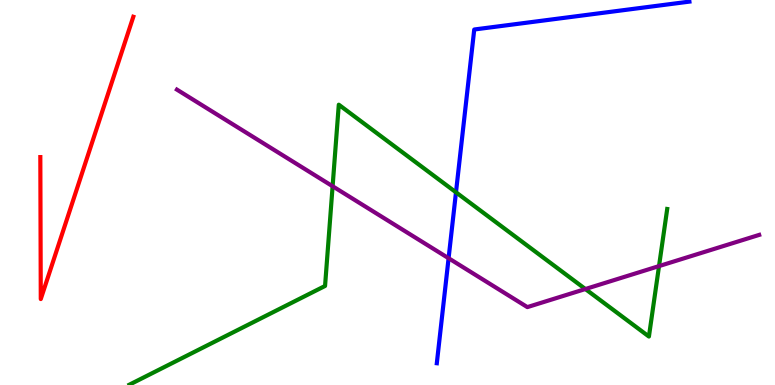[{'lines': ['blue', 'red'], 'intersections': []}, {'lines': ['green', 'red'], 'intersections': []}, {'lines': ['purple', 'red'], 'intersections': []}, {'lines': ['blue', 'green'], 'intersections': [{'x': 5.88, 'y': 5.0}]}, {'lines': ['blue', 'purple'], 'intersections': [{'x': 5.79, 'y': 3.29}]}, {'lines': ['green', 'purple'], 'intersections': [{'x': 4.29, 'y': 5.16}, {'x': 7.55, 'y': 2.49}, {'x': 8.5, 'y': 3.09}]}]